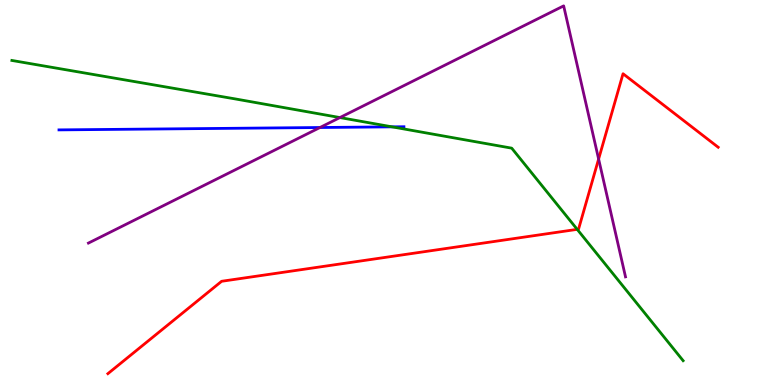[{'lines': ['blue', 'red'], 'intersections': []}, {'lines': ['green', 'red'], 'intersections': [{'x': 7.45, 'y': 4.04}]}, {'lines': ['purple', 'red'], 'intersections': [{'x': 7.72, 'y': 5.87}]}, {'lines': ['blue', 'green'], 'intersections': [{'x': 5.06, 'y': 6.71}]}, {'lines': ['blue', 'purple'], 'intersections': [{'x': 4.13, 'y': 6.69}]}, {'lines': ['green', 'purple'], 'intersections': [{'x': 4.39, 'y': 6.95}]}]